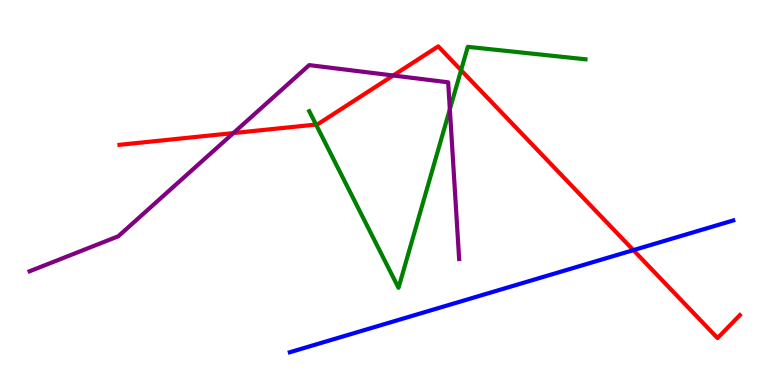[{'lines': ['blue', 'red'], 'intersections': [{'x': 8.17, 'y': 3.5}]}, {'lines': ['green', 'red'], 'intersections': [{'x': 4.08, 'y': 6.76}, {'x': 5.95, 'y': 8.18}]}, {'lines': ['purple', 'red'], 'intersections': [{'x': 3.01, 'y': 6.54}, {'x': 5.07, 'y': 8.04}]}, {'lines': ['blue', 'green'], 'intersections': []}, {'lines': ['blue', 'purple'], 'intersections': []}, {'lines': ['green', 'purple'], 'intersections': [{'x': 5.8, 'y': 7.16}]}]